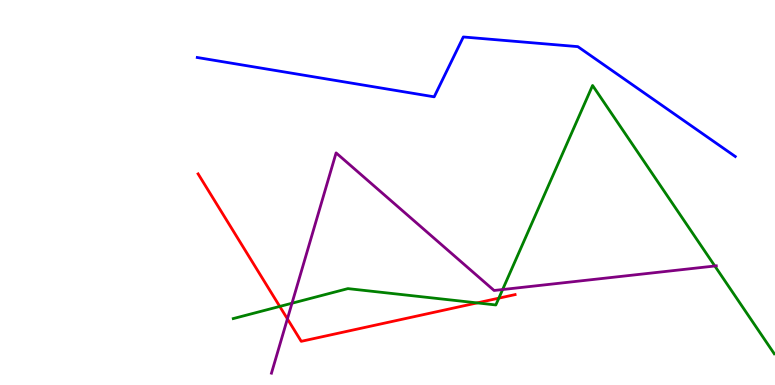[{'lines': ['blue', 'red'], 'intersections': []}, {'lines': ['green', 'red'], 'intersections': [{'x': 3.61, 'y': 2.04}, {'x': 6.16, 'y': 2.13}, {'x': 6.44, 'y': 2.26}]}, {'lines': ['purple', 'red'], 'intersections': [{'x': 3.71, 'y': 1.72}]}, {'lines': ['blue', 'green'], 'intersections': []}, {'lines': ['blue', 'purple'], 'intersections': []}, {'lines': ['green', 'purple'], 'intersections': [{'x': 3.77, 'y': 2.12}, {'x': 6.49, 'y': 2.48}, {'x': 9.22, 'y': 3.09}]}]